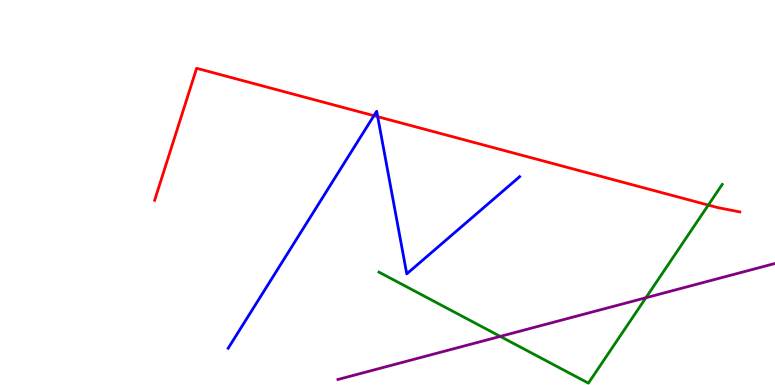[{'lines': ['blue', 'red'], 'intersections': [{'x': 4.82, 'y': 7.0}, {'x': 4.87, 'y': 6.97}]}, {'lines': ['green', 'red'], 'intersections': [{'x': 9.14, 'y': 4.67}]}, {'lines': ['purple', 'red'], 'intersections': []}, {'lines': ['blue', 'green'], 'intersections': []}, {'lines': ['blue', 'purple'], 'intersections': []}, {'lines': ['green', 'purple'], 'intersections': [{'x': 6.45, 'y': 1.26}, {'x': 8.33, 'y': 2.27}]}]